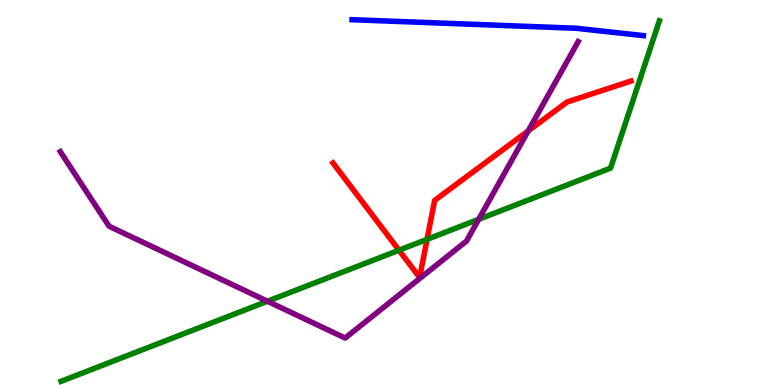[{'lines': ['blue', 'red'], 'intersections': []}, {'lines': ['green', 'red'], 'intersections': [{'x': 5.15, 'y': 3.5}, {'x': 5.51, 'y': 3.78}]}, {'lines': ['purple', 'red'], 'intersections': [{'x': 6.82, 'y': 6.6}]}, {'lines': ['blue', 'green'], 'intersections': []}, {'lines': ['blue', 'purple'], 'intersections': []}, {'lines': ['green', 'purple'], 'intersections': [{'x': 3.45, 'y': 2.18}, {'x': 6.18, 'y': 4.3}]}]